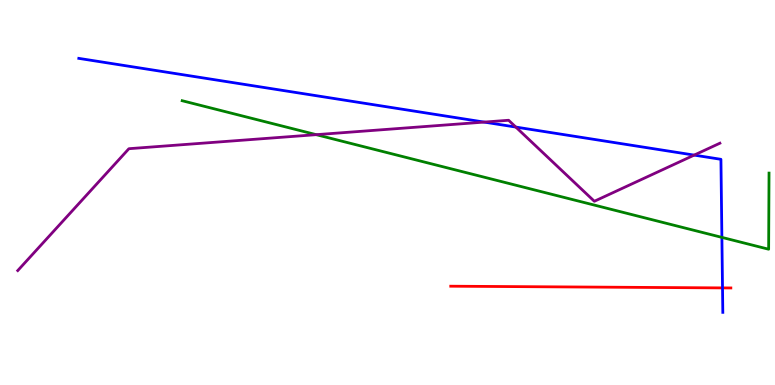[{'lines': ['blue', 'red'], 'intersections': [{'x': 9.32, 'y': 2.52}]}, {'lines': ['green', 'red'], 'intersections': []}, {'lines': ['purple', 'red'], 'intersections': []}, {'lines': ['blue', 'green'], 'intersections': [{'x': 9.31, 'y': 3.83}]}, {'lines': ['blue', 'purple'], 'intersections': [{'x': 6.25, 'y': 6.83}, {'x': 6.66, 'y': 6.7}, {'x': 8.96, 'y': 5.97}]}, {'lines': ['green', 'purple'], 'intersections': [{'x': 4.08, 'y': 6.5}]}]